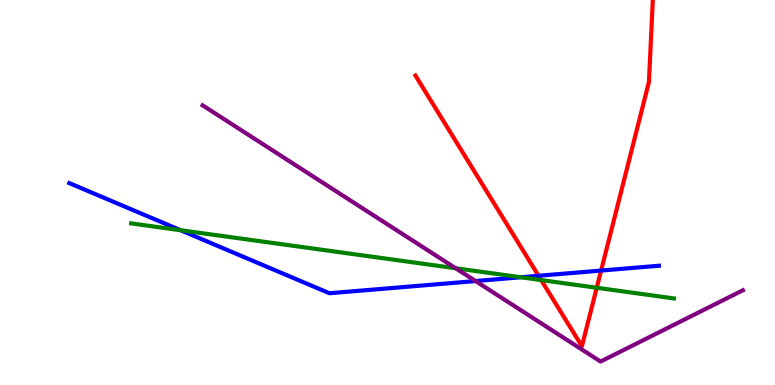[{'lines': ['blue', 'red'], 'intersections': [{'x': 6.95, 'y': 2.84}, {'x': 7.76, 'y': 2.97}]}, {'lines': ['green', 'red'], 'intersections': [{'x': 6.98, 'y': 2.73}, {'x': 7.7, 'y': 2.53}]}, {'lines': ['purple', 'red'], 'intersections': []}, {'lines': ['blue', 'green'], 'intersections': [{'x': 2.33, 'y': 4.02}, {'x': 6.72, 'y': 2.8}]}, {'lines': ['blue', 'purple'], 'intersections': [{'x': 6.14, 'y': 2.7}]}, {'lines': ['green', 'purple'], 'intersections': [{'x': 5.88, 'y': 3.03}]}]